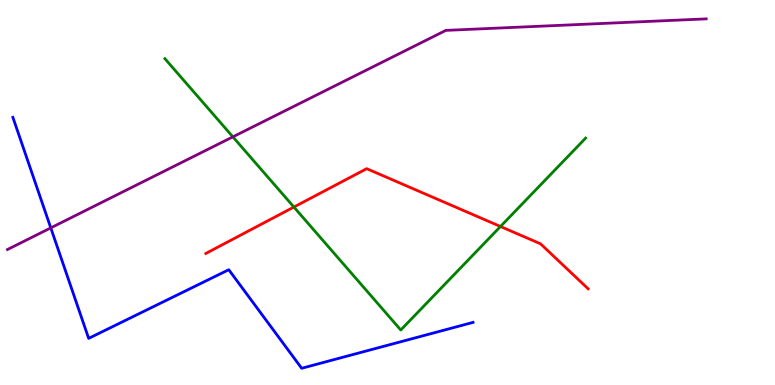[{'lines': ['blue', 'red'], 'intersections': []}, {'lines': ['green', 'red'], 'intersections': [{'x': 3.79, 'y': 4.62}, {'x': 6.46, 'y': 4.12}]}, {'lines': ['purple', 'red'], 'intersections': []}, {'lines': ['blue', 'green'], 'intersections': []}, {'lines': ['blue', 'purple'], 'intersections': [{'x': 0.655, 'y': 4.08}]}, {'lines': ['green', 'purple'], 'intersections': [{'x': 3.0, 'y': 6.45}]}]